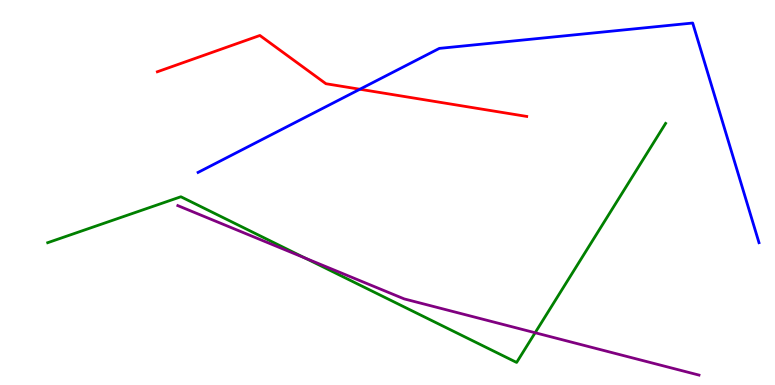[{'lines': ['blue', 'red'], 'intersections': [{'x': 4.64, 'y': 7.68}]}, {'lines': ['green', 'red'], 'intersections': []}, {'lines': ['purple', 'red'], 'intersections': []}, {'lines': ['blue', 'green'], 'intersections': []}, {'lines': ['blue', 'purple'], 'intersections': []}, {'lines': ['green', 'purple'], 'intersections': [{'x': 3.94, 'y': 3.3}, {'x': 6.9, 'y': 1.36}]}]